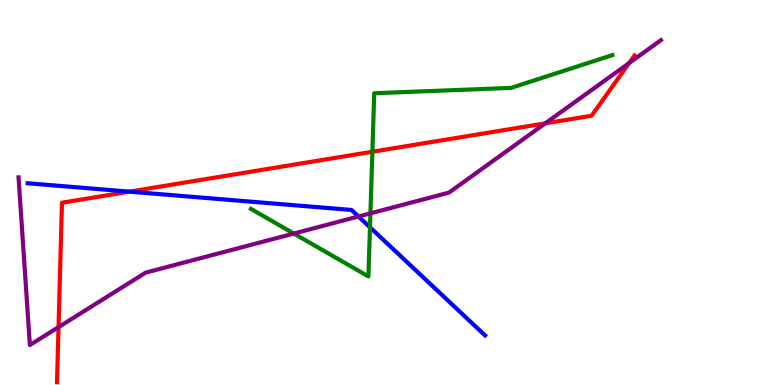[{'lines': ['blue', 'red'], 'intersections': [{'x': 1.67, 'y': 5.02}]}, {'lines': ['green', 'red'], 'intersections': [{'x': 4.8, 'y': 6.06}]}, {'lines': ['purple', 'red'], 'intersections': [{'x': 0.755, 'y': 1.5}, {'x': 7.04, 'y': 6.8}, {'x': 8.12, 'y': 8.36}]}, {'lines': ['blue', 'green'], 'intersections': [{'x': 4.77, 'y': 4.1}]}, {'lines': ['blue', 'purple'], 'intersections': [{'x': 4.63, 'y': 4.38}]}, {'lines': ['green', 'purple'], 'intersections': [{'x': 3.79, 'y': 3.93}, {'x': 4.78, 'y': 4.46}]}]